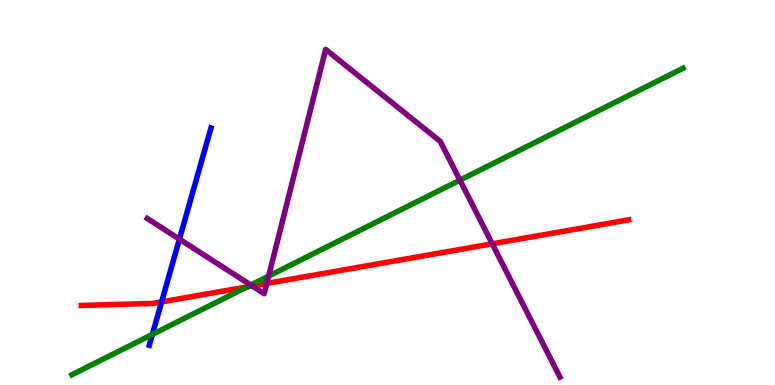[{'lines': ['blue', 'red'], 'intersections': [{'x': 2.09, 'y': 2.16}]}, {'lines': ['green', 'red'], 'intersections': [{'x': 3.19, 'y': 2.55}]}, {'lines': ['purple', 'red'], 'intersections': [{'x': 3.25, 'y': 2.57}, {'x': 3.44, 'y': 2.64}, {'x': 6.35, 'y': 3.67}]}, {'lines': ['blue', 'green'], 'intersections': [{'x': 1.97, 'y': 1.31}]}, {'lines': ['blue', 'purple'], 'intersections': [{'x': 2.32, 'y': 3.79}]}, {'lines': ['green', 'purple'], 'intersections': [{'x': 3.24, 'y': 2.6}, {'x': 3.47, 'y': 2.83}, {'x': 5.93, 'y': 5.32}]}]